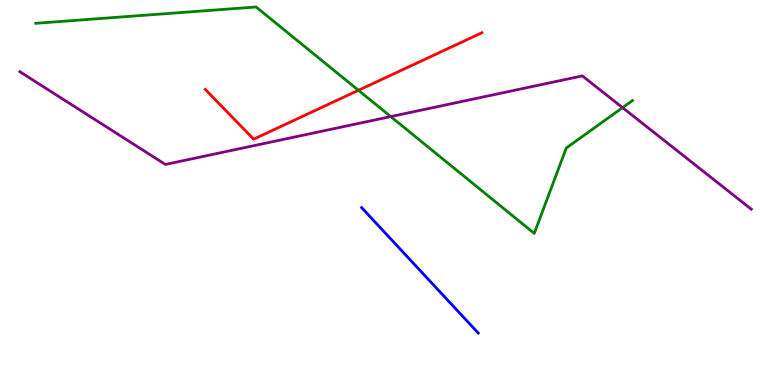[{'lines': ['blue', 'red'], 'intersections': []}, {'lines': ['green', 'red'], 'intersections': [{'x': 4.63, 'y': 7.65}]}, {'lines': ['purple', 'red'], 'intersections': []}, {'lines': ['blue', 'green'], 'intersections': []}, {'lines': ['blue', 'purple'], 'intersections': []}, {'lines': ['green', 'purple'], 'intersections': [{'x': 5.04, 'y': 6.97}, {'x': 8.03, 'y': 7.2}]}]